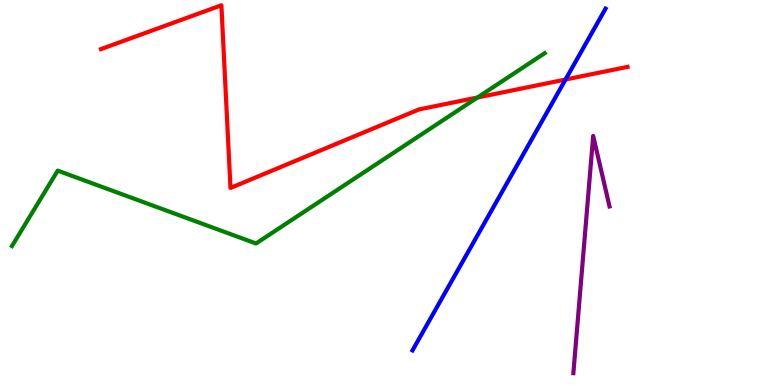[{'lines': ['blue', 'red'], 'intersections': [{'x': 7.3, 'y': 7.93}]}, {'lines': ['green', 'red'], 'intersections': [{'x': 6.16, 'y': 7.47}]}, {'lines': ['purple', 'red'], 'intersections': []}, {'lines': ['blue', 'green'], 'intersections': []}, {'lines': ['blue', 'purple'], 'intersections': []}, {'lines': ['green', 'purple'], 'intersections': []}]